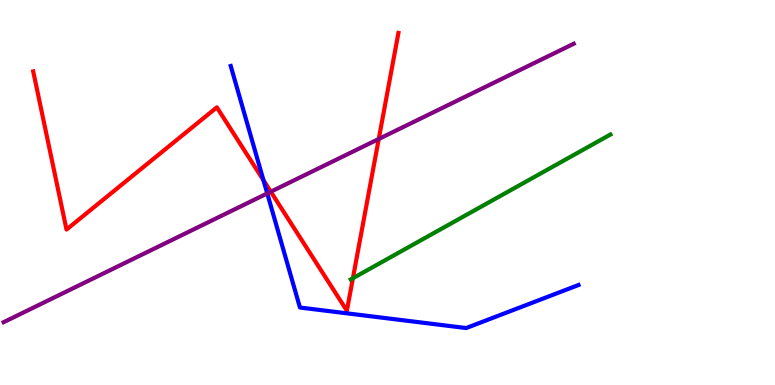[{'lines': ['blue', 'red'], 'intersections': [{'x': 3.4, 'y': 5.32}]}, {'lines': ['green', 'red'], 'intersections': [{'x': 4.55, 'y': 2.77}]}, {'lines': ['purple', 'red'], 'intersections': [{'x': 3.49, 'y': 5.02}, {'x': 4.89, 'y': 6.39}]}, {'lines': ['blue', 'green'], 'intersections': []}, {'lines': ['blue', 'purple'], 'intersections': [{'x': 3.45, 'y': 4.98}]}, {'lines': ['green', 'purple'], 'intersections': []}]